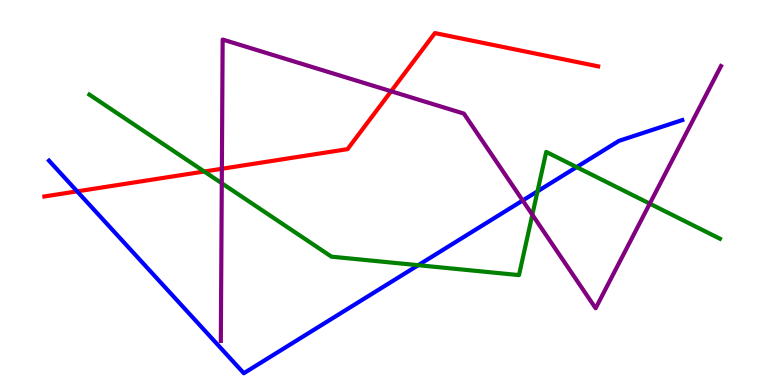[{'lines': ['blue', 'red'], 'intersections': [{'x': 0.996, 'y': 5.03}]}, {'lines': ['green', 'red'], 'intersections': [{'x': 2.64, 'y': 5.55}]}, {'lines': ['purple', 'red'], 'intersections': [{'x': 2.86, 'y': 5.62}, {'x': 5.05, 'y': 7.63}]}, {'lines': ['blue', 'green'], 'intersections': [{'x': 5.4, 'y': 3.11}, {'x': 6.94, 'y': 5.03}, {'x': 7.44, 'y': 5.66}]}, {'lines': ['blue', 'purple'], 'intersections': [{'x': 6.74, 'y': 4.79}]}, {'lines': ['green', 'purple'], 'intersections': [{'x': 2.86, 'y': 5.24}, {'x': 6.87, 'y': 4.42}, {'x': 8.38, 'y': 4.71}]}]